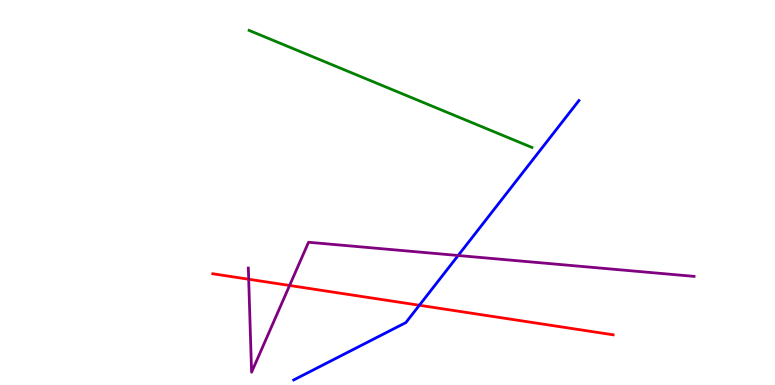[{'lines': ['blue', 'red'], 'intersections': [{'x': 5.41, 'y': 2.07}]}, {'lines': ['green', 'red'], 'intersections': []}, {'lines': ['purple', 'red'], 'intersections': [{'x': 3.21, 'y': 2.75}, {'x': 3.74, 'y': 2.59}]}, {'lines': ['blue', 'green'], 'intersections': []}, {'lines': ['blue', 'purple'], 'intersections': [{'x': 5.91, 'y': 3.36}]}, {'lines': ['green', 'purple'], 'intersections': []}]